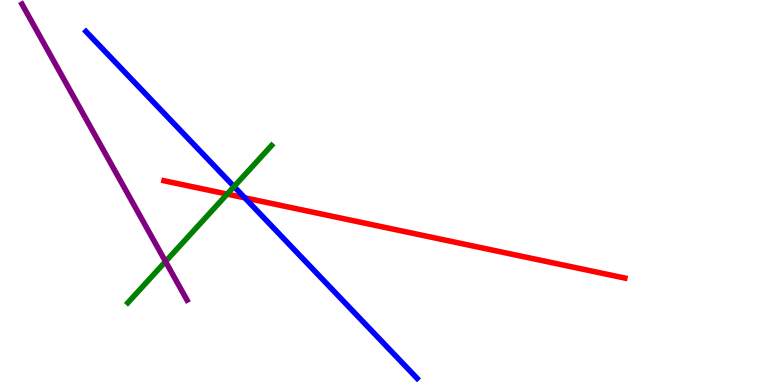[{'lines': ['blue', 'red'], 'intersections': [{'x': 3.16, 'y': 4.86}]}, {'lines': ['green', 'red'], 'intersections': [{'x': 2.93, 'y': 4.96}]}, {'lines': ['purple', 'red'], 'intersections': []}, {'lines': ['blue', 'green'], 'intersections': [{'x': 3.02, 'y': 5.15}]}, {'lines': ['blue', 'purple'], 'intersections': []}, {'lines': ['green', 'purple'], 'intersections': [{'x': 2.14, 'y': 3.21}]}]